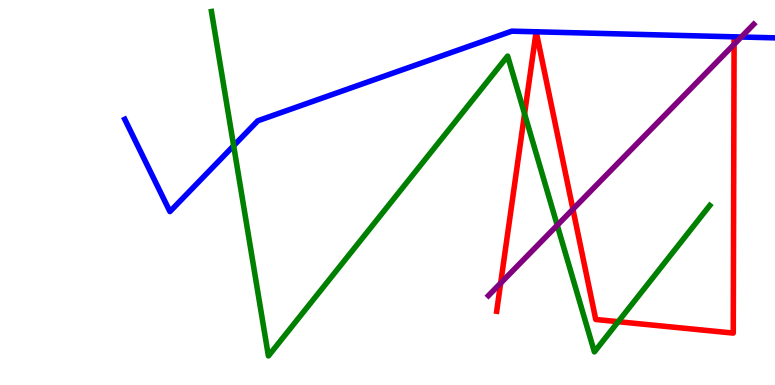[{'lines': ['blue', 'red'], 'intersections': [{'x': 6.92, 'y': 9.17}, {'x': 6.92, 'y': 9.17}]}, {'lines': ['green', 'red'], 'intersections': [{'x': 6.77, 'y': 7.04}, {'x': 7.98, 'y': 1.64}]}, {'lines': ['purple', 'red'], 'intersections': [{'x': 6.46, 'y': 2.65}, {'x': 7.39, 'y': 4.57}, {'x': 9.47, 'y': 8.85}]}, {'lines': ['blue', 'green'], 'intersections': [{'x': 3.01, 'y': 6.21}]}, {'lines': ['blue', 'purple'], 'intersections': [{'x': 9.56, 'y': 9.04}]}, {'lines': ['green', 'purple'], 'intersections': [{'x': 7.19, 'y': 4.15}]}]